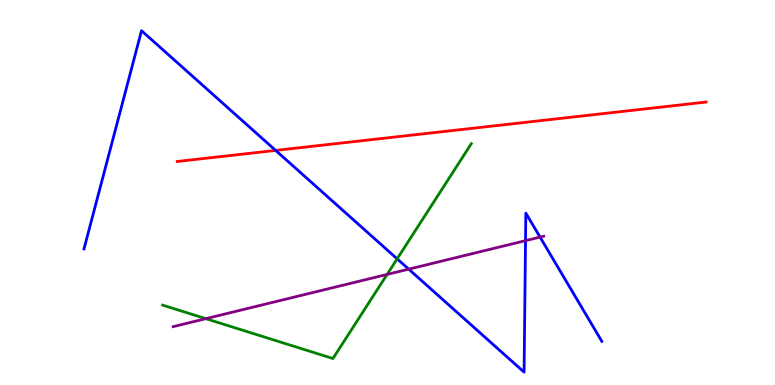[{'lines': ['blue', 'red'], 'intersections': [{'x': 3.56, 'y': 6.09}]}, {'lines': ['green', 'red'], 'intersections': []}, {'lines': ['purple', 'red'], 'intersections': []}, {'lines': ['blue', 'green'], 'intersections': [{'x': 5.12, 'y': 3.28}]}, {'lines': ['blue', 'purple'], 'intersections': [{'x': 5.27, 'y': 3.01}, {'x': 6.78, 'y': 3.75}, {'x': 6.97, 'y': 3.84}]}, {'lines': ['green', 'purple'], 'intersections': [{'x': 2.66, 'y': 1.72}, {'x': 4.99, 'y': 2.87}]}]